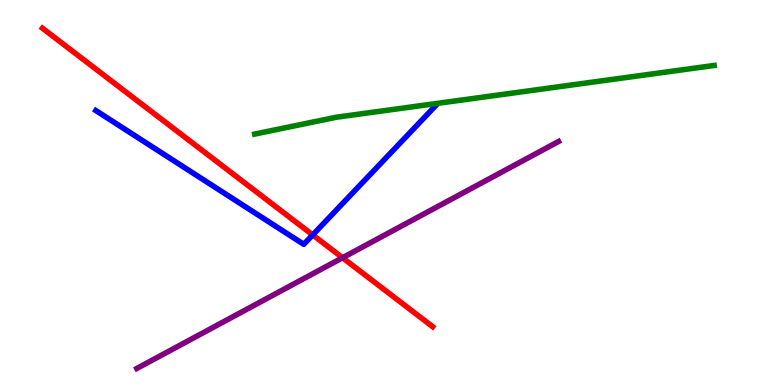[{'lines': ['blue', 'red'], 'intersections': [{'x': 4.03, 'y': 3.9}]}, {'lines': ['green', 'red'], 'intersections': []}, {'lines': ['purple', 'red'], 'intersections': [{'x': 4.42, 'y': 3.31}]}, {'lines': ['blue', 'green'], 'intersections': []}, {'lines': ['blue', 'purple'], 'intersections': []}, {'lines': ['green', 'purple'], 'intersections': []}]